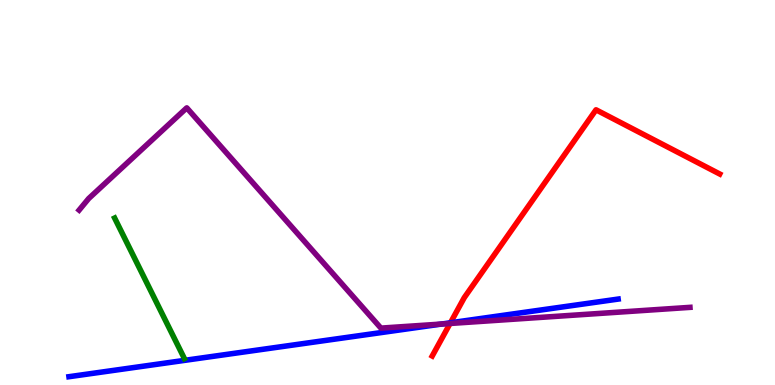[{'lines': ['blue', 'red'], 'intersections': [{'x': 5.81, 'y': 1.62}]}, {'lines': ['green', 'red'], 'intersections': []}, {'lines': ['purple', 'red'], 'intersections': [{'x': 5.81, 'y': 1.6}]}, {'lines': ['blue', 'green'], 'intersections': []}, {'lines': ['blue', 'purple'], 'intersections': [{'x': 5.7, 'y': 1.58}]}, {'lines': ['green', 'purple'], 'intersections': []}]